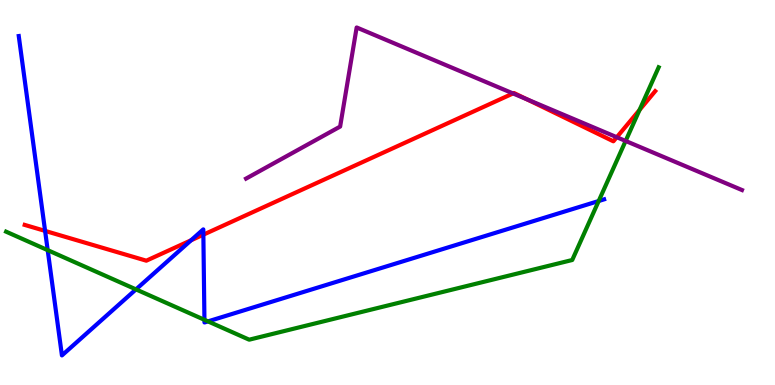[{'lines': ['blue', 'red'], 'intersections': [{'x': 0.582, 'y': 4.0}, {'x': 2.47, 'y': 3.76}, {'x': 2.62, 'y': 3.9}]}, {'lines': ['green', 'red'], 'intersections': [{'x': 8.25, 'y': 7.14}]}, {'lines': ['purple', 'red'], 'intersections': [{'x': 6.62, 'y': 7.57}, {'x': 6.8, 'y': 7.42}, {'x': 7.96, 'y': 6.44}]}, {'lines': ['blue', 'green'], 'intersections': [{'x': 0.615, 'y': 3.5}, {'x': 1.75, 'y': 2.48}, {'x': 2.64, 'y': 1.69}, {'x': 2.68, 'y': 1.65}, {'x': 7.73, 'y': 4.78}]}, {'lines': ['blue', 'purple'], 'intersections': []}, {'lines': ['green', 'purple'], 'intersections': [{'x': 8.07, 'y': 6.34}]}]